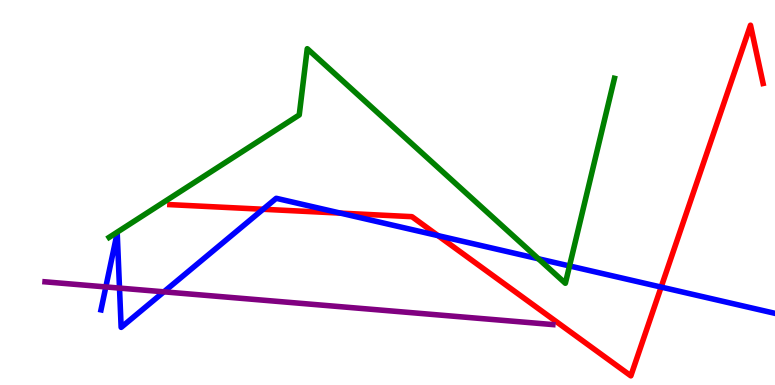[{'lines': ['blue', 'red'], 'intersections': [{'x': 3.39, 'y': 4.56}, {'x': 4.39, 'y': 4.46}, {'x': 5.65, 'y': 3.88}, {'x': 8.53, 'y': 2.54}]}, {'lines': ['green', 'red'], 'intersections': []}, {'lines': ['purple', 'red'], 'intersections': []}, {'lines': ['blue', 'green'], 'intersections': [{'x': 6.95, 'y': 3.28}, {'x': 7.35, 'y': 3.09}]}, {'lines': ['blue', 'purple'], 'intersections': [{'x': 1.37, 'y': 2.55}, {'x': 1.54, 'y': 2.52}, {'x': 2.11, 'y': 2.42}]}, {'lines': ['green', 'purple'], 'intersections': []}]